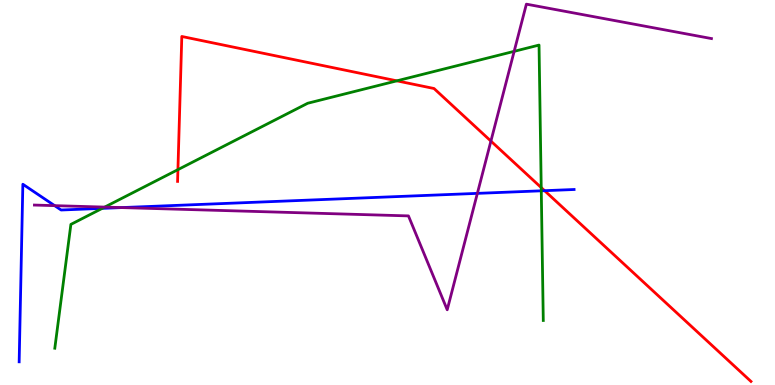[{'lines': ['blue', 'red'], 'intersections': [{'x': 7.03, 'y': 5.05}]}, {'lines': ['green', 'red'], 'intersections': [{'x': 2.3, 'y': 5.59}, {'x': 5.12, 'y': 7.9}, {'x': 6.98, 'y': 5.13}]}, {'lines': ['purple', 'red'], 'intersections': [{'x': 6.33, 'y': 6.34}]}, {'lines': ['blue', 'green'], 'intersections': [{'x': 1.32, 'y': 4.59}, {'x': 6.98, 'y': 5.04}]}, {'lines': ['blue', 'purple'], 'intersections': [{'x': 0.705, 'y': 4.66}, {'x': 1.57, 'y': 4.61}, {'x': 6.16, 'y': 4.98}]}, {'lines': ['green', 'purple'], 'intersections': [{'x': 1.35, 'y': 4.62}, {'x': 6.63, 'y': 8.67}]}]